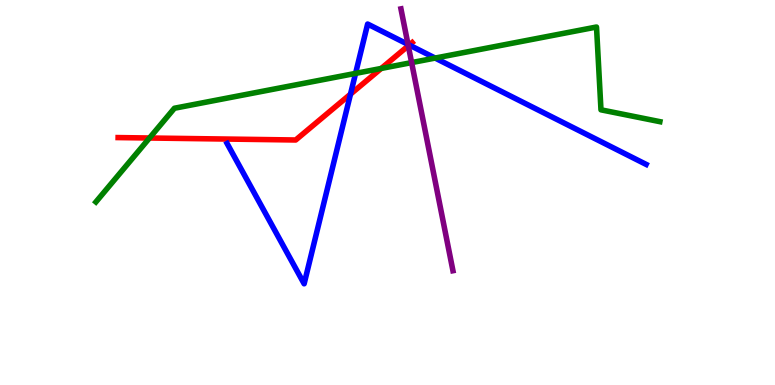[{'lines': ['blue', 'red'], 'intersections': [{'x': 4.52, 'y': 7.55}, {'x': 5.28, 'y': 8.83}]}, {'lines': ['green', 'red'], 'intersections': [{'x': 1.93, 'y': 6.42}, {'x': 4.92, 'y': 8.22}]}, {'lines': ['purple', 'red'], 'intersections': [{'x': 5.27, 'y': 8.81}]}, {'lines': ['blue', 'green'], 'intersections': [{'x': 4.59, 'y': 8.09}, {'x': 5.61, 'y': 8.49}]}, {'lines': ['blue', 'purple'], 'intersections': [{'x': 5.26, 'y': 8.85}]}, {'lines': ['green', 'purple'], 'intersections': [{'x': 5.31, 'y': 8.37}]}]